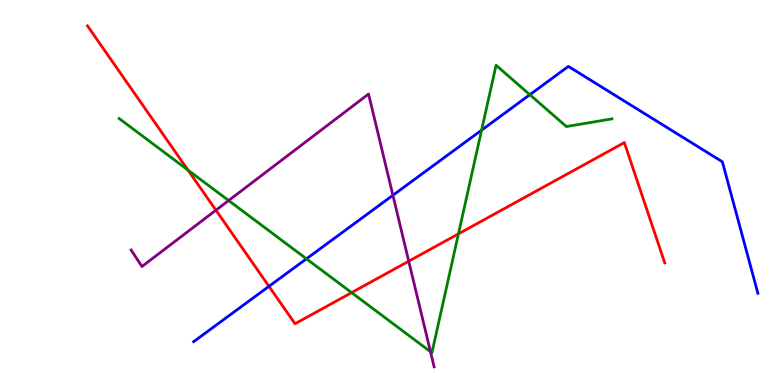[{'lines': ['blue', 'red'], 'intersections': [{'x': 3.47, 'y': 2.56}]}, {'lines': ['green', 'red'], 'intersections': [{'x': 2.43, 'y': 5.58}, {'x': 4.54, 'y': 2.4}, {'x': 5.92, 'y': 3.93}]}, {'lines': ['purple', 'red'], 'intersections': [{'x': 2.79, 'y': 4.54}, {'x': 5.27, 'y': 3.22}]}, {'lines': ['blue', 'green'], 'intersections': [{'x': 3.95, 'y': 3.28}, {'x': 6.21, 'y': 6.62}, {'x': 6.84, 'y': 7.54}]}, {'lines': ['blue', 'purple'], 'intersections': [{'x': 5.07, 'y': 4.93}]}, {'lines': ['green', 'purple'], 'intersections': [{'x': 2.95, 'y': 4.79}, {'x': 5.55, 'y': 0.865}]}]